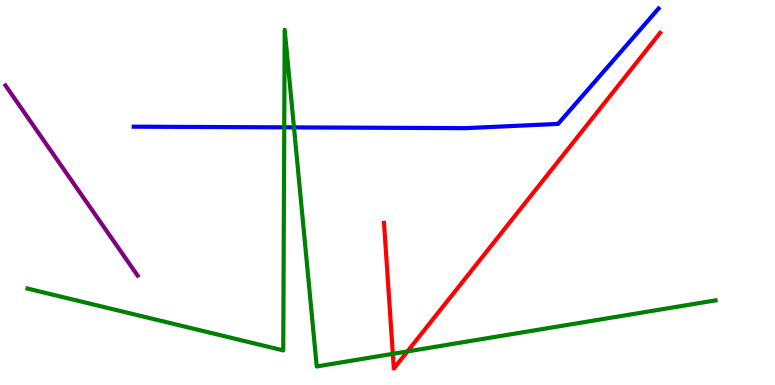[{'lines': ['blue', 'red'], 'intersections': []}, {'lines': ['green', 'red'], 'intersections': [{'x': 5.07, 'y': 0.809}, {'x': 5.26, 'y': 0.872}]}, {'lines': ['purple', 'red'], 'intersections': []}, {'lines': ['blue', 'green'], 'intersections': [{'x': 3.67, 'y': 6.69}, {'x': 3.79, 'y': 6.69}]}, {'lines': ['blue', 'purple'], 'intersections': []}, {'lines': ['green', 'purple'], 'intersections': []}]